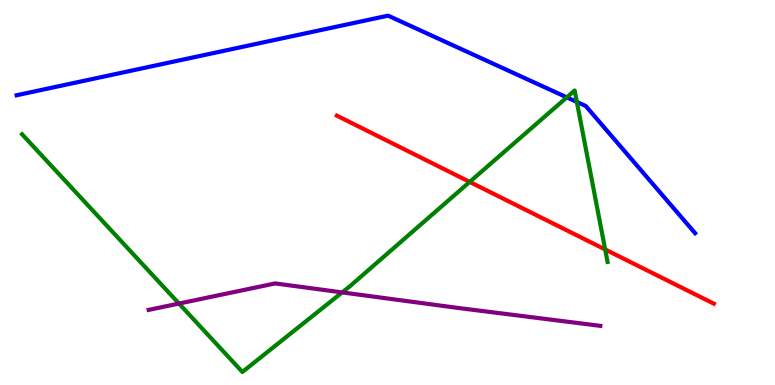[{'lines': ['blue', 'red'], 'intersections': []}, {'lines': ['green', 'red'], 'intersections': [{'x': 6.06, 'y': 5.28}, {'x': 7.81, 'y': 3.52}]}, {'lines': ['purple', 'red'], 'intersections': []}, {'lines': ['blue', 'green'], 'intersections': [{'x': 7.31, 'y': 7.47}, {'x': 7.44, 'y': 7.35}]}, {'lines': ['blue', 'purple'], 'intersections': []}, {'lines': ['green', 'purple'], 'intersections': [{'x': 2.31, 'y': 2.12}, {'x': 4.41, 'y': 2.4}]}]